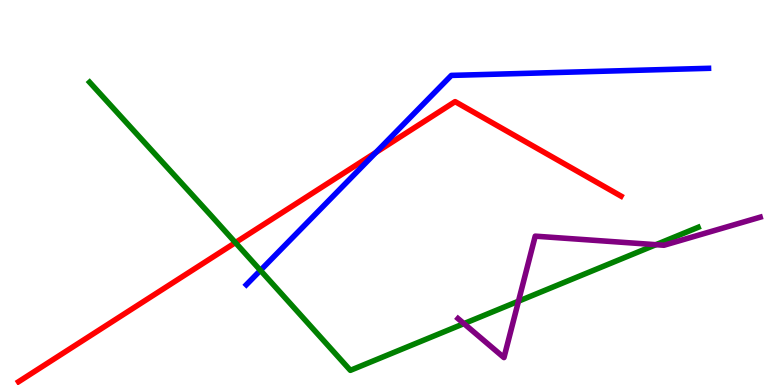[{'lines': ['blue', 'red'], 'intersections': [{'x': 4.85, 'y': 6.04}]}, {'lines': ['green', 'red'], 'intersections': [{'x': 3.04, 'y': 3.7}]}, {'lines': ['purple', 'red'], 'intersections': []}, {'lines': ['blue', 'green'], 'intersections': [{'x': 3.36, 'y': 2.98}]}, {'lines': ['blue', 'purple'], 'intersections': []}, {'lines': ['green', 'purple'], 'intersections': [{'x': 5.99, 'y': 1.59}, {'x': 6.69, 'y': 2.18}, {'x': 8.46, 'y': 3.64}]}]